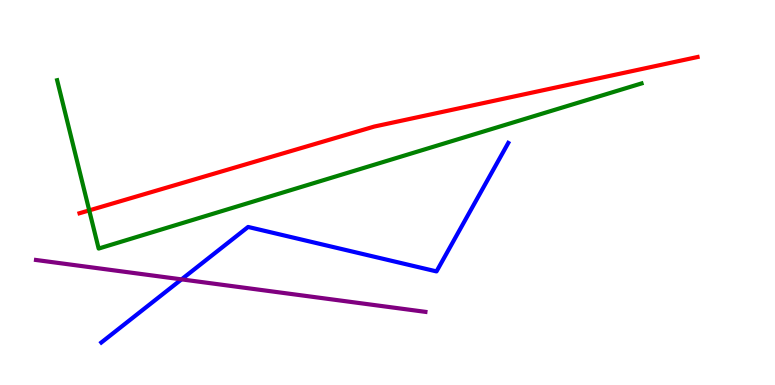[{'lines': ['blue', 'red'], 'intersections': []}, {'lines': ['green', 'red'], 'intersections': [{'x': 1.15, 'y': 4.54}]}, {'lines': ['purple', 'red'], 'intersections': []}, {'lines': ['blue', 'green'], 'intersections': []}, {'lines': ['blue', 'purple'], 'intersections': [{'x': 2.34, 'y': 2.74}]}, {'lines': ['green', 'purple'], 'intersections': []}]